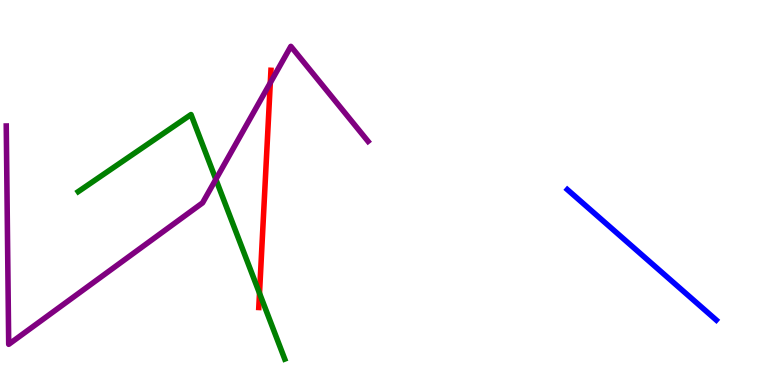[{'lines': ['blue', 'red'], 'intersections': []}, {'lines': ['green', 'red'], 'intersections': [{'x': 3.35, 'y': 2.38}]}, {'lines': ['purple', 'red'], 'intersections': [{'x': 3.49, 'y': 7.85}]}, {'lines': ['blue', 'green'], 'intersections': []}, {'lines': ['blue', 'purple'], 'intersections': []}, {'lines': ['green', 'purple'], 'intersections': [{'x': 2.79, 'y': 5.34}]}]